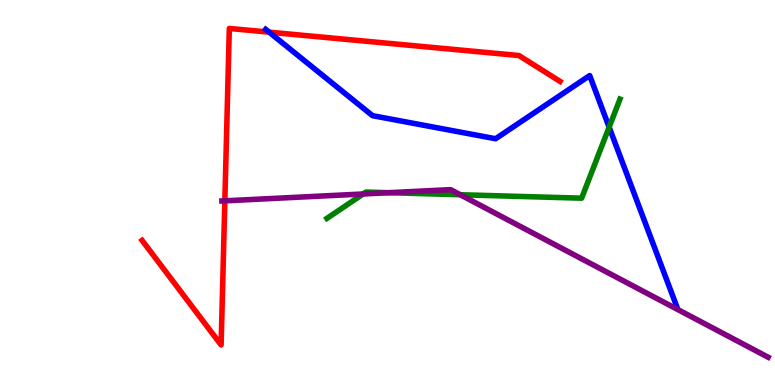[{'lines': ['blue', 'red'], 'intersections': [{'x': 3.47, 'y': 9.16}]}, {'lines': ['green', 'red'], 'intersections': []}, {'lines': ['purple', 'red'], 'intersections': [{'x': 2.9, 'y': 4.78}]}, {'lines': ['blue', 'green'], 'intersections': [{'x': 7.86, 'y': 6.7}]}, {'lines': ['blue', 'purple'], 'intersections': []}, {'lines': ['green', 'purple'], 'intersections': [{'x': 4.69, 'y': 4.96}, {'x': 5.02, 'y': 4.99}, {'x': 5.94, 'y': 4.94}]}]